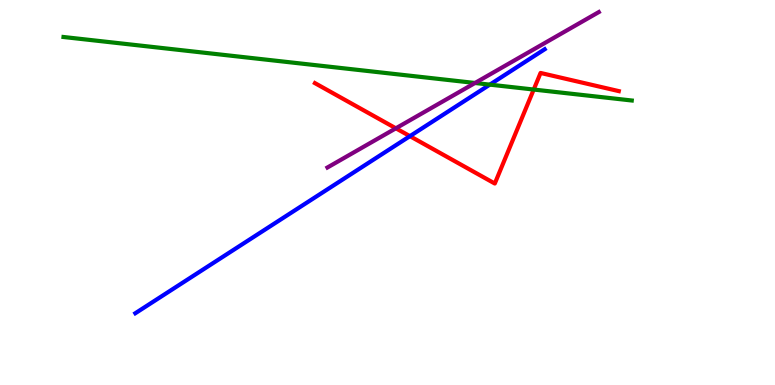[{'lines': ['blue', 'red'], 'intersections': [{'x': 5.29, 'y': 6.46}]}, {'lines': ['green', 'red'], 'intersections': [{'x': 6.89, 'y': 7.67}]}, {'lines': ['purple', 'red'], 'intersections': [{'x': 5.11, 'y': 6.67}]}, {'lines': ['blue', 'green'], 'intersections': [{'x': 6.32, 'y': 7.8}]}, {'lines': ['blue', 'purple'], 'intersections': []}, {'lines': ['green', 'purple'], 'intersections': [{'x': 6.13, 'y': 7.84}]}]